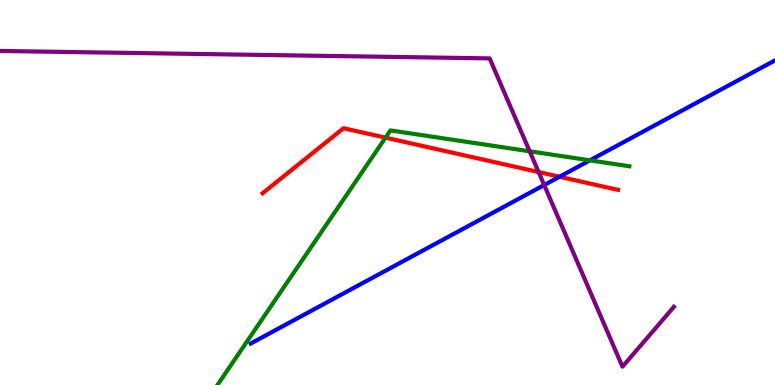[{'lines': ['blue', 'red'], 'intersections': [{'x': 7.22, 'y': 5.41}]}, {'lines': ['green', 'red'], 'intersections': [{'x': 4.97, 'y': 6.42}]}, {'lines': ['purple', 'red'], 'intersections': [{'x': 6.95, 'y': 5.53}]}, {'lines': ['blue', 'green'], 'intersections': [{'x': 7.61, 'y': 5.84}]}, {'lines': ['blue', 'purple'], 'intersections': [{'x': 7.02, 'y': 5.19}]}, {'lines': ['green', 'purple'], 'intersections': [{'x': 6.83, 'y': 6.07}]}]